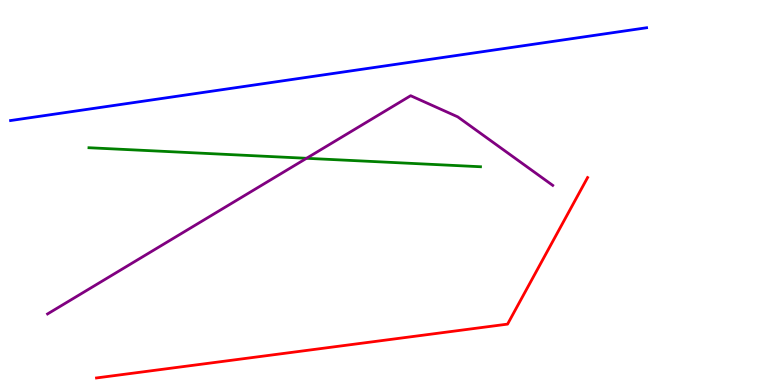[{'lines': ['blue', 'red'], 'intersections': []}, {'lines': ['green', 'red'], 'intersections': []}, {'lines': ['purple', 'red'], 'intersections': []}, {'lines': ['blue', 'green'], 'intersections': []}, {'lines': ['blue', 'purple'], 'intersections': []}, {'lines': ['green', 'purple'], 'intersections': [{'x': 3.96, 'y': 5.89}]}]